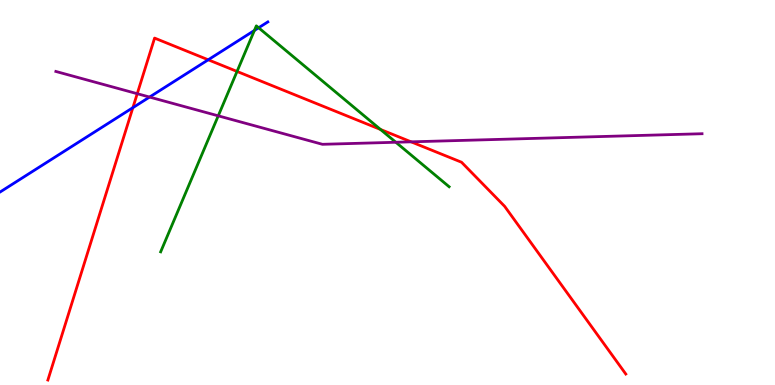[{'lines': ['blue', 'red'], 'intersections': [{'x': 1.71, 'y': 7.2}, {'x': 2.69, 'y': 8.45}]}, {'lines': ['green', 'red'], 'intersections': [{'x': 3.06, 'y': 8.14}, {'x': 4.91, 'y': 6.64}]}, {'lines': ['purple', 'red'], 'intersections': [{'x': 1.77, 'y': 7.57}, {'x': 5.3, 'y': 6.32}]}, {'lines': ['blue', 'green'], 'intersections': [{'x': 3.28, 'y': 9.21}, {'x': 3.34, 'y': 9.28}]}, {'lines': ['blue', 'purple'], 'intersections': [{'x': 1.93, 'y': 7.48}]}, {'lines': ['green', 'purple'], 'intersections': [{'x': 2.82, 'y': 6.99}, {'x': 5.11, 'y': 6.3}]}]